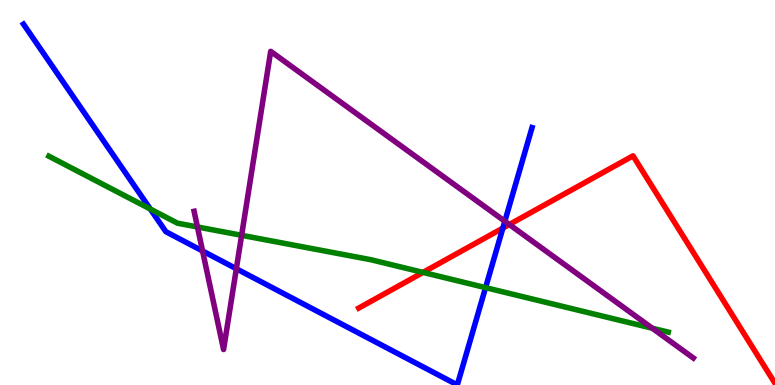[{'lines': ['blue', 'red'], 'intersections': [{'x': 6.49, 'y': 4.08}]}, {'lines': ['green', 'red'], 'intersections': [{'x': 5.46, 'y': 2.92}]}, {'lines': ['purple', 'red'], 'intersections': [{'x': 6.57, 'y': 4.17}]}, {'lines': ['blue', 'green'], 'intersections': [{'x': 1.94, 'y': 4.57}, {'x': 6.27, 'y': 2.53}]}, {'lines': ['blue', 'purple'], 'intersections': [{'x': 2.61, 'y': 3.48}, {'x': 3.05, 'y': 3.02}, {'x': 6.51, 'y': 4.25}]}, {'lines': ['green', 'purple'], 'intersections': [{'x': 2.55, 'y': 4.1}, {'x': 3.12, 'y': 3.89}, {'x': 8.42, 'y': 1.47}]}]